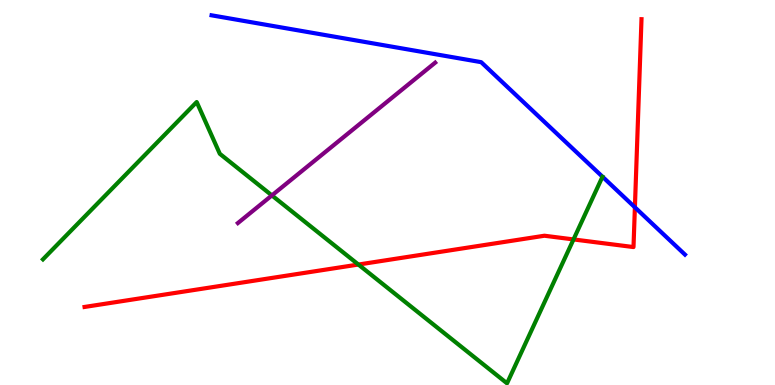[{'lines': ['blue', 'red'], 'intersections': [{'x': 8.19, 'y': 4.62}]}, {'lines': ['green', 'red'], 'intersections': [{'x': 4.62, 'y': 3.13}, {'x': 7.4, 'y': 3.78}]}, {'lines': ['purple', 'red'], 'intersections': []}, {'lines': ['blue', 'green'], 'intersections': []}, {'lines': ['blue', 'purple'], 'intersections': []}, {'lines': ['green', 'purple'], 'intersections': [{'x': 3.51, 'y': 4.92}]}]